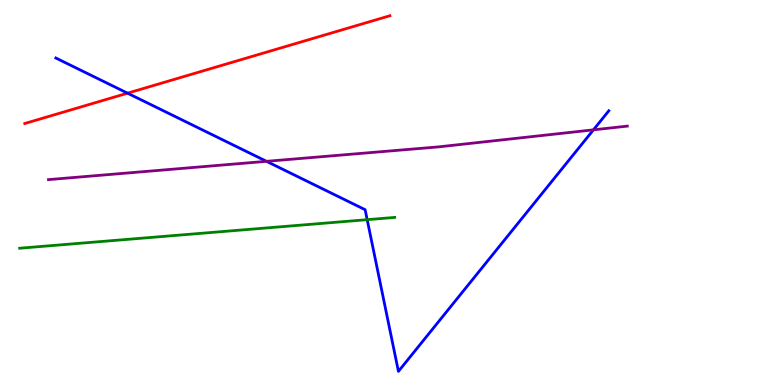[{'lines': ['blue', 'red'], 'intersections': [{'x': 1.65, 'y': 7.58}]}, {'lines': ['green', 'red'], 'intersections': []}, {'lines': ['purple', 'red'], 'intersections': []}, {'lines': ['blue', 'green'], 'intersections': [{'x': 4.74, 'y': 4.29}]}, {'lines': ['blue', 'purple'], 'intersections': [{'x': 3.44, 'y': 5.81}, {'x': 7.66, 'y': 6.63}]}, {'lines': ['green', 'purple'], 'intersections': []}]